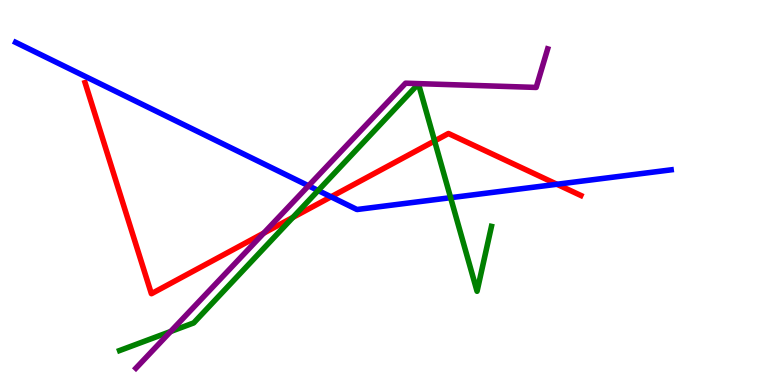[{'lines': ['blue', 'red'], 'intersections': [{'x': 4.27, 'y': 4.89}, {'x': 7.19, 'y': 5.21}]}, {'lines': ['green', 'red'], 'intersections': [{'x': 3.78, 'y': 4.35}, {'x': 5.61, 'y': 6.34}]}, {'lines': ['purple', 'red'], 'intersections': [{'x': 3.4, 'y': 3.94}]}, {'lines': ['blue', 'green'], 'intersections': [{'x': 4.11, 'y': 5.05}, {'x': 5.81, 'y': 4.87}]}, {'lines': ['blue', 'purple'], 'intersections': [{'x': 3.98, 'y': 5.17}]}, {'lines': ['green', 'purple'], 'intersections': [{'x': 2.2, 'y': 1.39}]}]